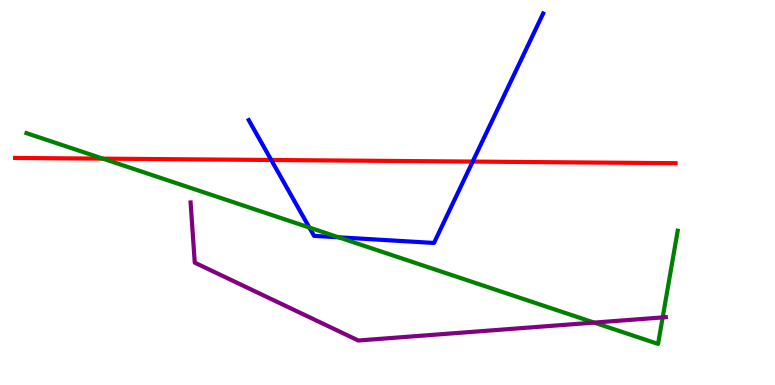[{'lines': ['blue', 'red'], 'intersections': [{'x': 3.5, 'y': 5.84}, {'x': 6.1, 'y': 5.8}]}, {'lines': ['green', 'red'], 'intersections': [{'x': 1.33, 'y': 5.88}]}, {'lines': ['purple', 'red'], 'intersections': []}, {'lines': ['blue', 'green'], 'intersections': [{'x': 3.99, 'y': 4.09}, {'x': 4.37, 'y': 3.84}]}, {'lines': ['blue', 'purple'], 'intersections': []}, {'lines': ['green', 'purple'], 'intersections': [{'x': 7.67, 'y': 1.62}, {'x': 8.55, 'y': 1.76}]}]